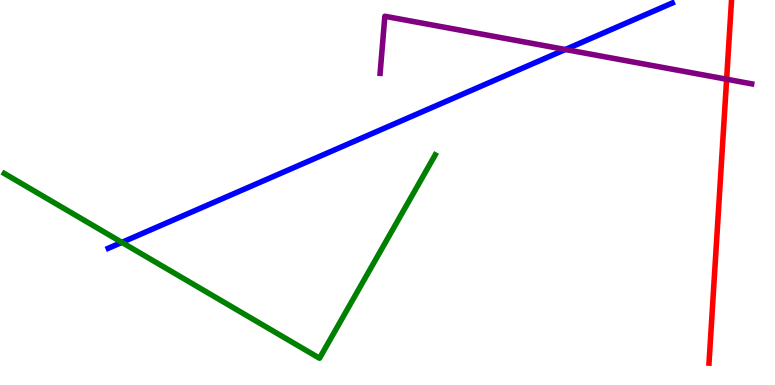[{'lines': ['blue', 'red'], 'intersections': []}, {'lines': ['green', 'red'], 'intersections': []}, {'lines': ['purple', 'red'], 'intersections': [{'x': 9.38, 'y': 7.94}]}, {'lines': ['blue', 'green'], 'intersections': [{'x': 1.57, 'y': 3.7}]}, {'lines': ['blue', 'purple'], 'intersections': [{'x': 7.29, 'y': 8.71}]}, {'lines': ['green', 'purple'], 'intersections': []}]